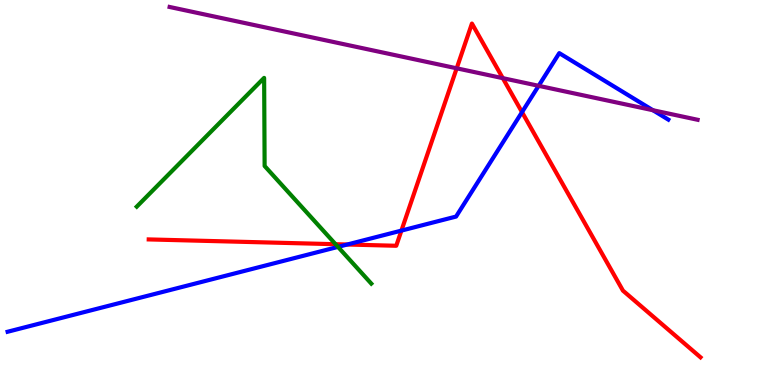[{'lines': ['blue', 'red'], 'intersections': [{'x': 4.48, 'y': 3.65}, {'x': 5.18, 'y': 4.01}, {'x': 6.74, 'y': 7.09}]}, {'lines': ['green', 'red'], 'intersections': [{'x': 4.33, 'y': 3.66}]}, {'lines': ['purple', 'red'], 'intersections': [{'x': 5.89, 'y': 8.23}, {'x': 6.49, 'y': 7.97}]}, {'lines': ['blue', 'green'], 'intersections': [{'x': 4.36, 'y': 3.59}]}, {'lines': ['blue', 'purple'], 'intersections': [{'x': 6.95, 'y': 7.77}, {'x': 8.42, 'y': 7.14}]}, {'lines': ['green', 'purple'], 'intersections': []}]